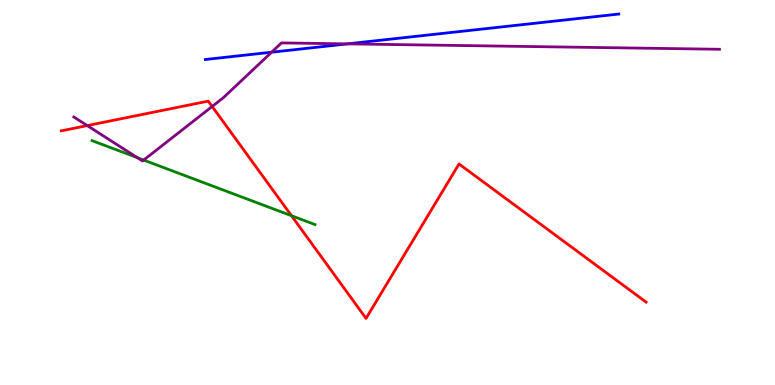[{'lines': ['blue', 'red'], 'intersections': []}, {'lines': ['green', 'red'], 'intersections': [{'x': 3.76, 'y': 4.4}]}, {'lines': ['purple', 'red'], 'intersections': [{'x': 1.13, 'y': 6.74}, {'x': 2.74, 'y': 7.23}]}, {'lines': ['blue', 'green'], 'intersections': []}, {'lines': ['blue', 'purple'], 'intersections': [{'x': 3.5, 'y': 8.64}, {'x': 4.48, 'y': 8.86}]}, {'lines': ['green', 'purple'], 'intersections': [{'x': 1.77, 'y': 5.9}, {'x': 1.85, 'y': 5.84}]}]